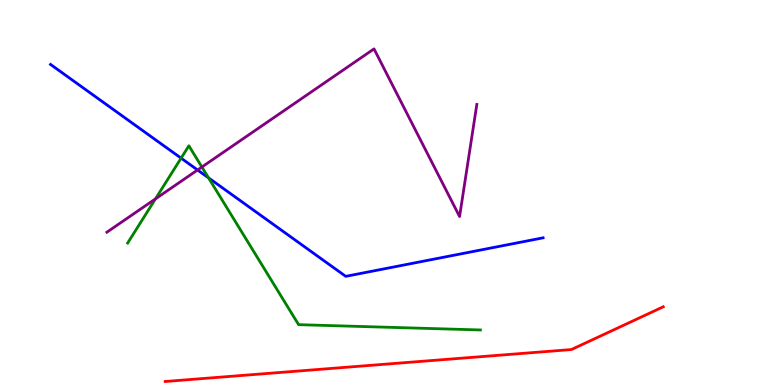[{'lines': ['blue', 'red'], 'intersections': []}, {'lines': ['green', 'red'], 'intersections': []}, {'lines': ['purple', 'red'], 'intersections': []}, {'lines': ['blue', 'green'], 'intersections': [{'x': 2.34, 'y': 5.89}, {'x': 2.69, 'y': 5.38}]}, {'lines': ['blue', 'purple'], 'intersections': [{'x': 2.55, 'y': 5.58}]}, {'lines': ['green', 'purple'], 'intersections': [{'x': 2.01, 'y': 4.83}, {'x': 2.6, 'y': 5.66}]}]